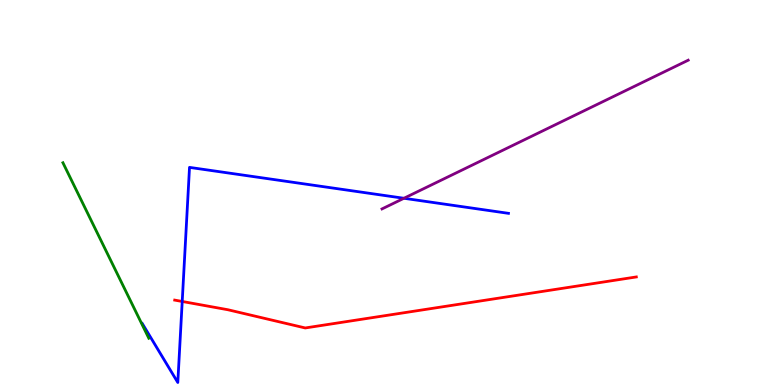[{'lines': ['blue', 'red'], 'intersections': [{'x': 2.35, 'y': 2.17}]}, {'lines': ['green', 'red'], 'intersections': []}, {'lines': ['purple', 'red'], 'intersections': []}, {'lines': ['blue', 'green'], 'intersections': []}, {'lines': ['blue', 'purple'], 'intersections': [{'x': 5.21, 'y': 4.85}]}, {'lines': ['green', 'purple'], 'intersections': []}]